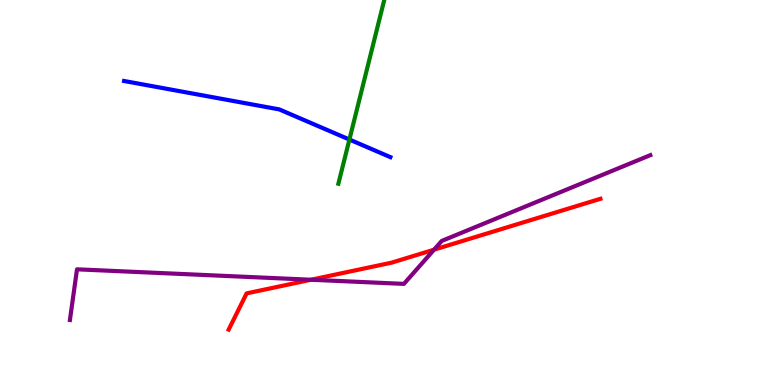[{'lines': ['blue', 'red'], 'intersections': []}, {'lines': ['green', 'red'], 'intersections': []}, {'lines': ['purple', 'red'], 'intersections': [{'x': 4.01, 'y': 2.73}, {'x': 5.6, 'y': 3.51}]}, {'lines': ['blue', 'green'], 'intersections': [{'x': 4.51, 'y': 6.38}]}, {'lines': ['blue', 'purple'], 'intersections': []}, {'lines': ['green', 'purple'], 'intersections': []}]